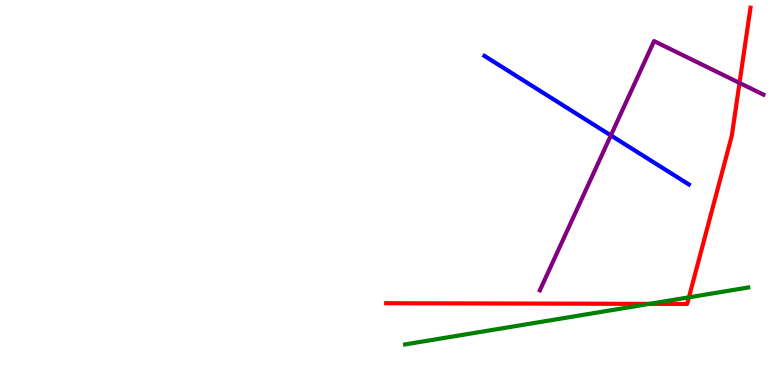[{'lines': ['blue', 'red'], 'intersections': []}, {'lines': ['green', 'red'], 'intersections': [{'x': 8.38, 'y': 2.11}, {'x': 8.89, 'y': 2.28}]}, {'lines': ['purple', 'red'], 'intersections': [{'x': 9.54, 'y': 7.85}]}, {'lines': ['blue', 'green'], 'intersections': []}, {'lines': ['blue', 'purple'], 'intersections': [{'x': 7.88, 'y': 6.48}]}, {'lines': ['green', 'purple'], 'intersections': []}]